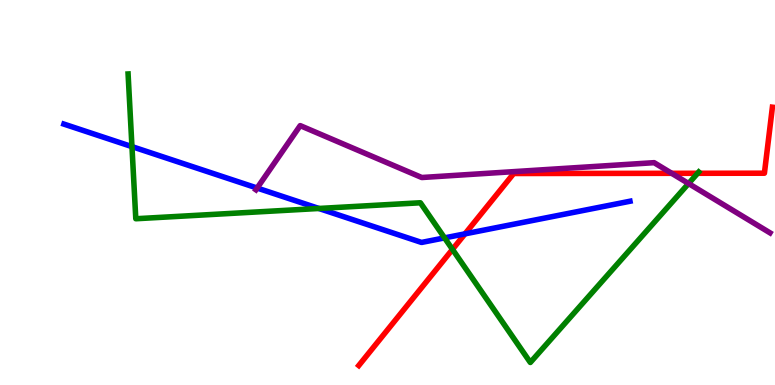[{'lines': ['blue', 'red'], 'intersections': [{'x': 6.0, 'y': 3.93}]}, {'lines': ['green', 'red'], 'intersections': [{'x': 5.84, 'y': 3.52}, {'x': 9.0, 'y': 5.5}]}, {'lines': ['purple', 'red'], 'intersections': [{'x': 8.67, 'y': 5.5}]}, {'lines': ['blue', 'green'], 'intersections': [{'x': 1.7, 'y': 6.19}, {'x': 4.11, 'y': 4.59}, {'x': 5.74, 'y': 3.82}]}, {'lines': ['blue', 'purple'], 'intersections': [{'x': 3.32, 'y': 5.12}]}, {'lines': ['green', 'purple'], 'intersections': [{'x': 8.88, 'y': 5.23}]}]